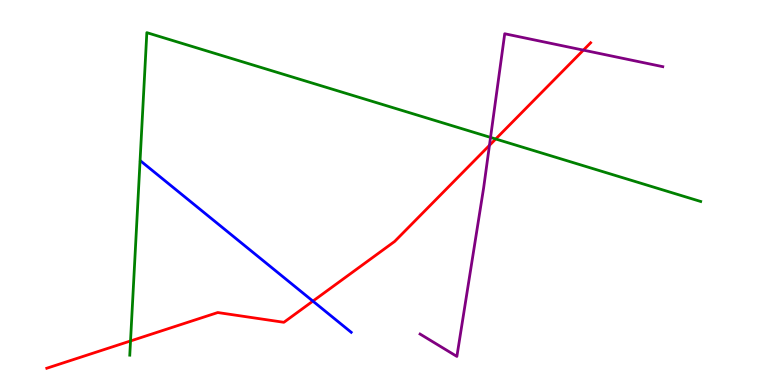[{'lines': ['blue', 'red'], 'intersections': [{'x': 4.04, 'y': 2.18}]}, {'lines': ['green', 'red'], 'intersections': [{'x': 1.68, 'y': 1.14}, {'x': 6.4, 'y': 6.39}]}, {'lines': ['purple', 'red'], 'intersections': [{'x': 6.32, 'y': 6.22}, {'x': 7.53, 'y': 8.7}]}, {'lines': ['blue', 'green'], 'intersections': []}, {'lines': ['blue', 'purple'], 'intersections': []}, {'lines': ['green', 'purple'], 'intersections': [{'x': 6.33, 'y': 6.43}]}]